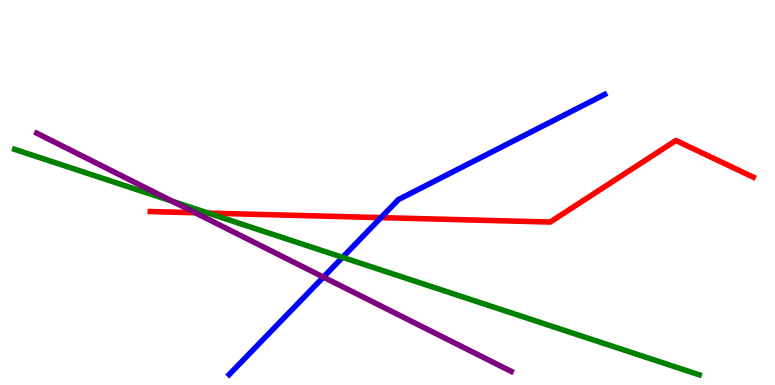[{'lines': ['blue', 'red'], 'intersections': [{'x': 4.92, 'y': 4.35}]}, {'lines': ['green', 'red'], 'intersections': [{'x': 2.69, 'y': 4.47}]}, {'lines': ['purple', 'red'], 'intersections': [{'x': 2.52, 'y': 4.47}]}, {'lines': ['blue', 'green'], 'intersections': [{'x': 4.42, 'y': 3.32}]}, {'lines': ['blue', 'purple'], 'intersections': [{'x': 4.17, 'y': 2.8}]}, {'lines': ['green', 'purple'], 'intersections': [{'x': 2.23, 'y': 4.77}]}]